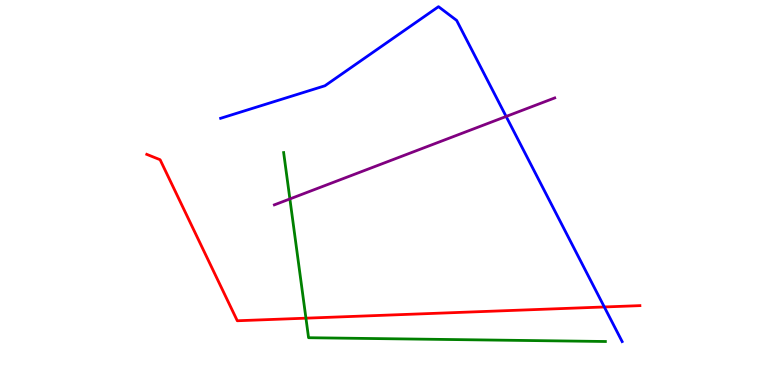[{'lines': ['blue', 'red'], 'intersections': [{'x': 7.8, 'y': 2.03}]}, {'lines': ['green', 'red'], 'intersections': [{'x': 3.95, 'y': 1.74}]}, {'lines': ['purple', 'red'], 'intersections': []}, {'lines': ['blue', 'green'], 'intersections': []}, {'lines': ['blue', 'purple'], 'intersections': [{'x': 6.53, 'y': 6.97}]}, {'lines': ['green', 'purple'], 'intersections': [{'x': 3.74, 'y': 4.83}]}]